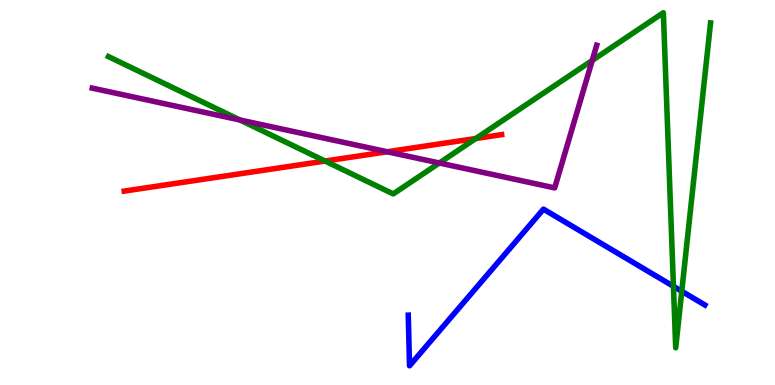[{'lines': ['blue', 'red'], 'intersections': []}, {'lines': ['green', 'red'], 'intersections': [{'x': 4.19, 'y': 5.82}, {'x': 6.14, 'y': 6.4}]}, {'lines': ['purple', 'red'], 'intersections': [{'x': 5.0, 'y': 6.06}]}, {'lines': ['blue', 'green'], 'intersections': [{'x': 8.69, 'y': 2.56}, {'x': 8.8, 'y': 2.43}]}, {'lines': ['blue', 'purple'], 'intersections': []}, {'lines': ['green', 'purple'], 'intersections': [{'x': 3.1, 'y': 6.88}, {'x': 5.67, 'y': 5.77}, {'x': 7.64, 'y': 8.43}]}]